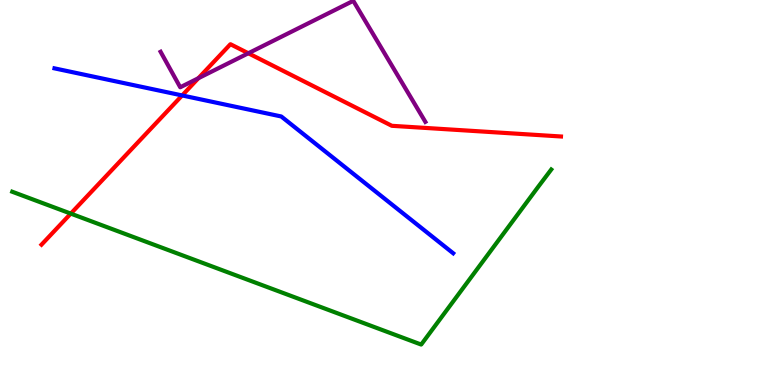[{'lines': ['blue', 'red'], 'intersections': [{'x': 2.35, 'y': 7.52}]}, {'lines': ['green', 'red'], 'intersections': [{'x': 0.913, 'y': 4.45}]}, {'lines': ['purple', 'red'], 'intersections': [{'x': 2.56, 'y': 7.97}, {'x': 3.2, 'y': 8.62}]}, {'lines': ['blue', 'green'], 'intersections': []}, {'lines': ['blue', 'purple'], 'intersections': []}, {'lines': ['green', 'purple'], 'intersections': []}]